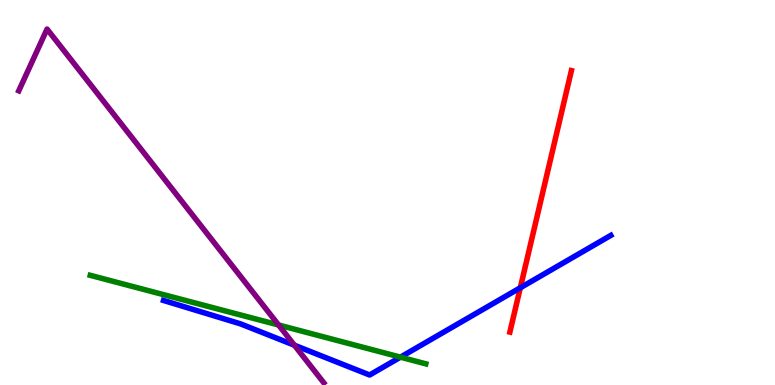[{'lines': ['blue', 'red'], 'intersections': [{'x': 6.71, 'y': 2.53}]}, {'lines': ['green', 'red'], 'intersections': []}, {'lines': ['purple', 'red'], 'intersections': []}, {'lines': ['blue', 'green'], 'intersections': [{'x': 5.17, 'y': 0.723}]}, {'lines': ['blue', 'purple'], 'intersections': [{'x': 3.8, 'y': 1.03}]}, {'lines': ['green', 'purple'], 'intersections': [{'x': 3.59, 'y': 1.56}]}]